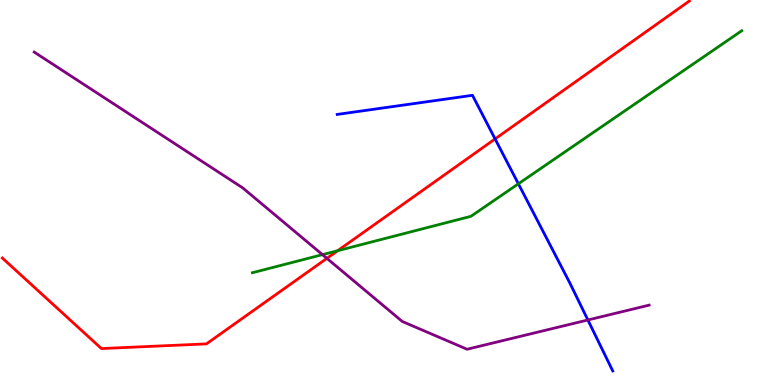[{'lines': ['blue', 'red'], 'intersections': [{'x': 6.39, 'y': 6.39}]}, {'lines': ['green', 'red'], 'intersections': [{'x': 4.36, 'y': 3.49}]}, {'lines': ['purple', 'red'], 'intersections': [{'x': 4.22, 'y': 3.29}]}, {'lines': ['blue', 'green'], 'intersections': [{'x': 6.69, 'y': 5.23}]}, {'lines': ['blue', 'purple'], 'intersections': [{'x': 7.59, 'y': 1.69}]}, {'lines': ['green', 'purple'], 'intersections': [{'x': 4.16, 'y': 3.39}]}]